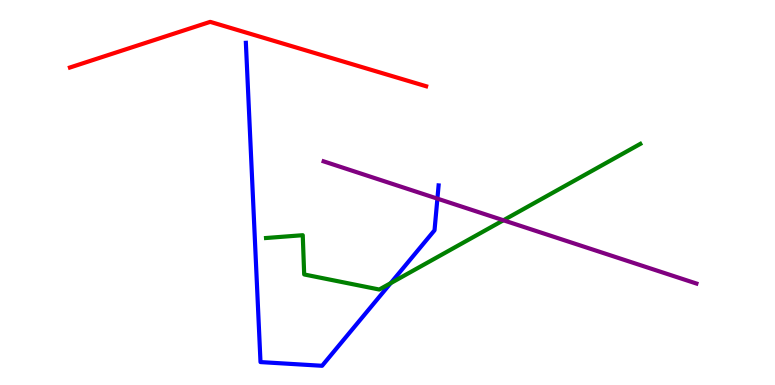[{'lines': ['blue', 'red'], 'intersections': []}, {'lines': ['green', 'red'], 'intersections': []}, {'lines': ['purple', 'red'], 'intersections': []}, {'lines': ['blue', 'green'], 'intersections': [{'x': 5.04, 'y': 2.64}]}, {'lines': ['blue', 'purple'], 'intersections': [{'x': 5.64, 'y': 4.84}]}, {'lines': ['green', 'purple'], 'intersections': [{'x': 6.5, 'y': 4.28}]}]